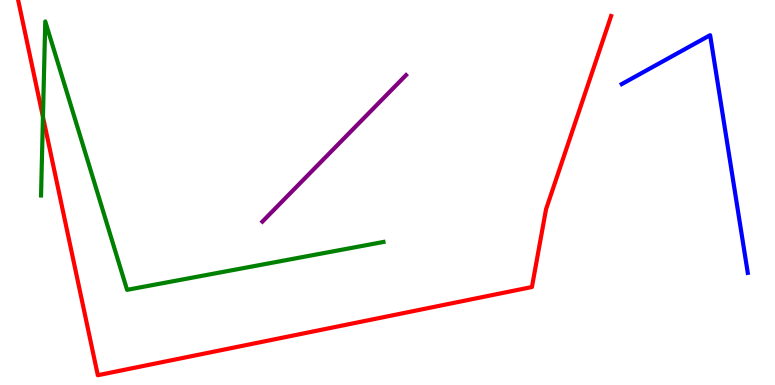[{'lines': ['blue', 'red'], 'intersections': []}, {'lines': ['green', 'red'], 'intersections': [{'x': 0.554, 'y': 6.96}]}, {'lines': ['purple', 'red'], 'intersections': []}, {'lines': ['blue', 'green'], 'intersections': []}, {'lines': ['blue', 'purple'], 'intersections': []}, {'lines': ['green', 'purple'], 'intersections': []}]